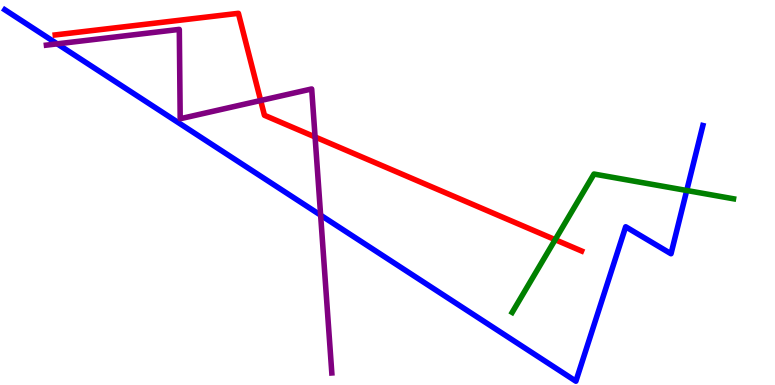[{'lines': ['blue', 'red'], 'intersections': []}, {'lines': ['green', 'red'], 'intersections': [{'x': 7.16, 'y': 3.77}]}, {'lines': ['purple', 'red'], 'intersections': [{'x': 3.36, 'y': 7.39}, {'x': 4.07, 'y': 6.44}]}, {'lines': ['blue', 'green'], 'intersections': [{'x': 8.86, 'y': 5.05}]}, {'lines': ['blue', 'purple'], 'intersections': [{'x': 0.738, 'y': 8.86}, {'x': 4.14, 'y': 4.41}]}, {'lines': ['green', 'purple'], 'intersections': []}]